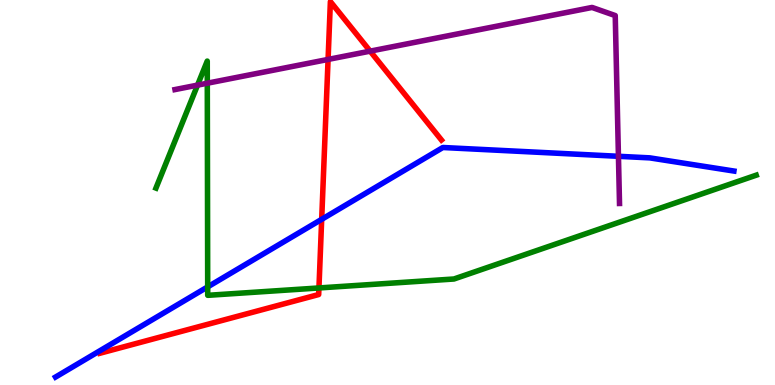[{'lines': ['blue', 'red'], 'intersections': [{'x': 4.15, 'y': 4.3}]}, {'lines': ['green', 'red'], 'intersections': [{'x': 4.12, 'y': 2.52}]}, {'lines': ['purple', 'red'], 'intersections': [{'x': 4.23, 'y': 8.46}, {'x': 4.78, 'y': 8.67}]}, {'lines': ['blue', 'green'], 'intersections': [{'x': 2.68, 'y': 2.55}]}, {'lines': ['blue', 'purple'], 'intersections': [{'x': 7.98, 'y': 5.94}]}, {'lines': ['green', 'purple'], 'intersections': [{'x': 2.55, 'y': 7.79}, {'x': 2.67, 'y': 7.84}]}]